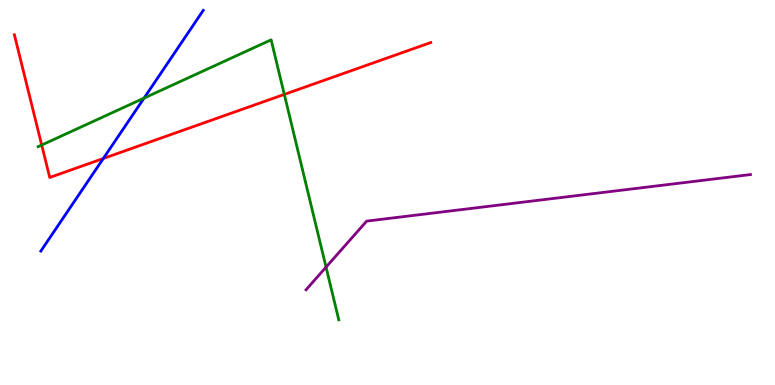[{'lines': ['blue', 'red'], 'intersections': [{'x': 1.33, 'y': 5.88}]}, {'lines': ['green', 'red'], 'intersections': [{'x': 0.538, 'y': 6.23}, {'x': 3.67, 'y': 7.55}]}, {'lines': ['purple', 'red'], 'intersections': []}, {'lines': ['blue', 'green'], 'intersections': [{'x': 1.86, 'y': 7.45}]}, {'lines': ['blue', 'purple'], 'intersections': []}, {'lines': ['green', 'purple'], 'intersections': [{'x': 4.21, 'y': 3.06}]}]